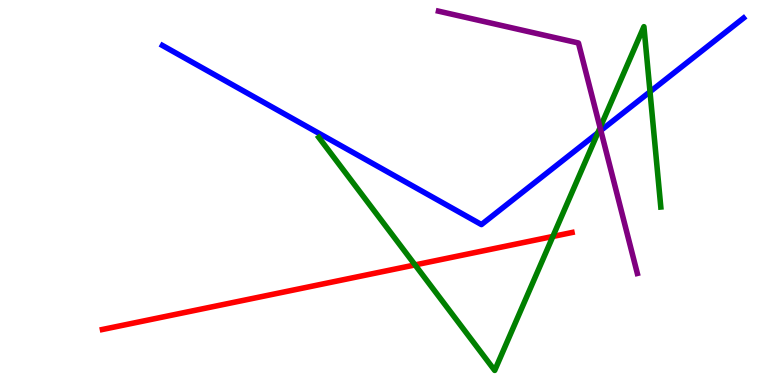[{'lines': ['blue', 'red'], 'intersections': []}, {'lines': ['green', 'red'], 'intersections': [{'x': 5.36, 'y': 3.12}, {'x': 7.13, 'y': 3.86}]}, {'lines': ['purple', 'red'], 'intersections': []}, {'lines': ['blue', 'green'], 'intersections': [{'x': 7.71, 'y': 6.55}, {'x': 8.39, 'y': 7.62}]}, {'lines': ['blue', 'purple'], 'intersections': [{'x': 7.75, 'y': 6.61}]}, {'lines': ['green', 'purple'], 'intersections': [{'x': 7.74, 'y': 6.68}]}]